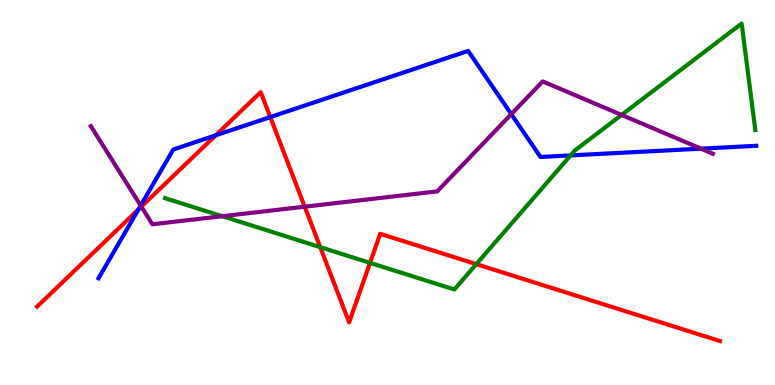[{'lines': ['blue', 'red'], 'intersections': [{'x': 1.79, 'y': 4.56}, {'x': 2.78, 'y': 6.49}, {'x': 3.49, 'y': 6.96}]}, {'lines': ['green', 'red'], 'intersections': [{'x': 4.13, 'y': 3.58}, {'x': 4.77, 'y': 3.17}, {'x': 6.15, 'y': 3.14}]}, {'lines': ['purple', 'red'], 'intersections': [{'x': 1.82, 'y': 4.63}, {'x': 3.93, 'y': 4.63}]}, {'lines': ['blue', 'green'], 'intersections': [{'x': 7.36, 'y': 5.96}]}, {'lines': ['blue', 'purple'], 'intersections': [{'x': 1.82, 'y': 4.66}, {'x': 6.6, 'y': 7.04}, {'x': 9.05, 'y': 6.14}]}, {'lines': ['green', 'purple'], 'intersections': [{'x': 2.87, 'y': 4.38}, {'x': 8.02, 'y': 7.02}]}]